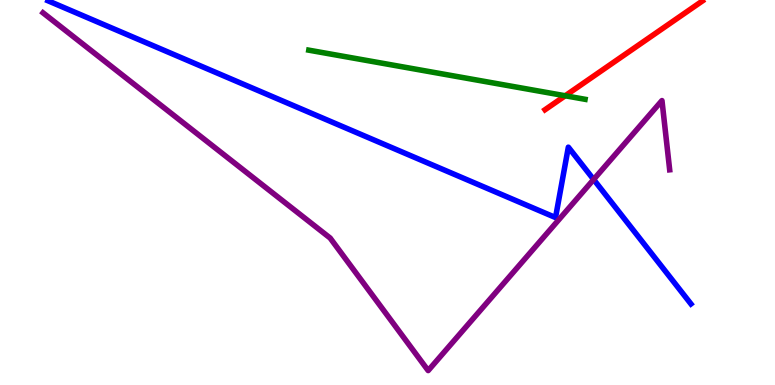[{'lines': ['blue', 'red'], 'intersections': []}, {'lines': ['green', 'red'], 'intersections': [{'x': 7.29, 'y': 7.51}]}, {'lines': ['purple', 'red'], 'intersections': []}, {'lines': ['blue', 'green'], 'intersections': []}, {'lines': ['blue', 'purple'], 'intersections': [{'x': 7.66, 'y': 5.34}]}, {'lines': ['green', 'purple'], 'intersections': []}]